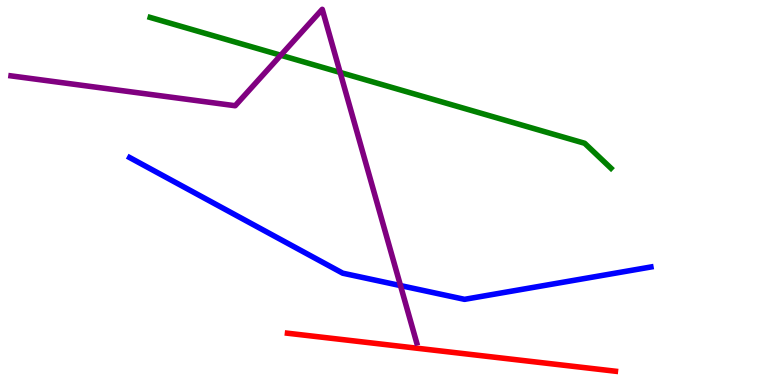[{'lines': ['blue', 'red'], 'intersections': []}, {'lines': ['green', 'red'], 'intersections': []}, {'lines': ['purple', 'red'], 'intersections': []}, {'lines': ['blue', 'green'], 'intersections': []}, {'lines': ['blue', 'purple'], 'intersections': [{'x': 5.17, 'y': 2.58}]}, {'lines': ['green', 'purple'], 'intersections': [{'x': 3.62, 'y': 8.56}, {'x': 4.39, 'y': 8.12}]}]